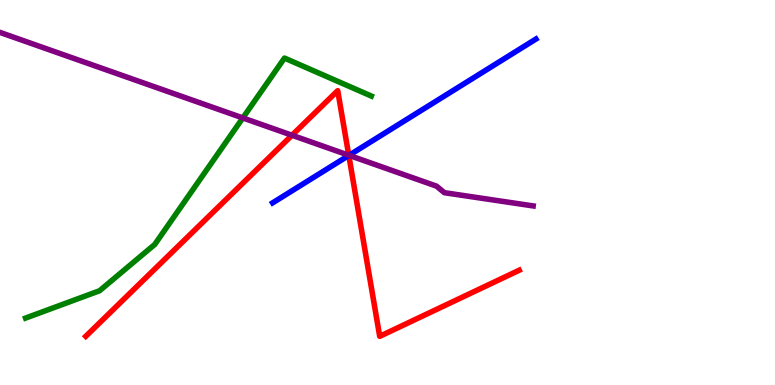[{'lines': ['blue', 'red'], 'intersections': [{'x': 4.5, 'y': 5.96}]}, {'lines': ['green', 'red'], 'intersections': []}, {'lines': ['purple', 'red'], 'intersections': [{'x': 3.77, 'y': 6.49}, {'x': 4.5, 'y': 5.97}]}, {'lines': ['blue', 'green'], 'intersections': []}, {'lines': ['blue', 'purple'], 'intersections': [{'x': 4.5, 'y': 5.97}]}, {'lines': ['green', 'purple'], 'intersections': [{'x': 3.13, 'y': 6.94}]}]